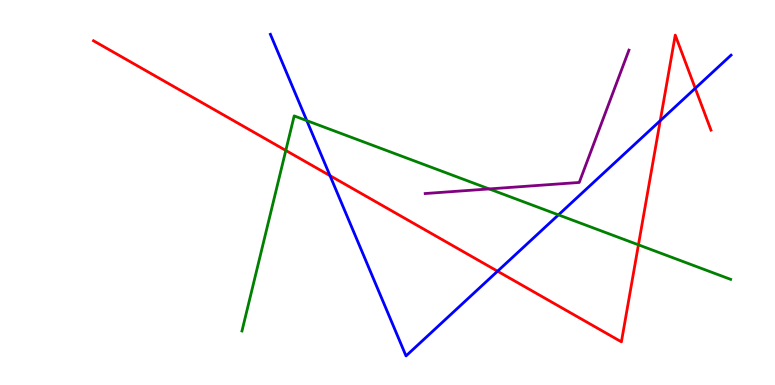[{'lines': ['blue', 'red'], 'intersections': [{'x': 4.26, 'y': 5.44}, {'x': 6.42, 'y': 2.96}, {'x': 8.52, 'y': 6.87}, {'x': 8.97, 'y': 7.71}]}, {'lines': ['green', 'red'], 'intersections': [{'x': 3.69, 'y': 6.09}, {'x': 8.24, 'y': 3.64}]}, {'lines': ['purple', 'red'], 'intersections': []}, {'lines': ['blue', 'green'], 'intersections': [{'x': 3.96, 'y': 6.87}, {'x': 7.21, 'y': 4.42}]}, {'lines': ['blue', 'purple'], 'intersections': []}, {'lines': ['green', 'purple'], 'intersections': [{'x': 6.31, 'y': 5.09}]}]